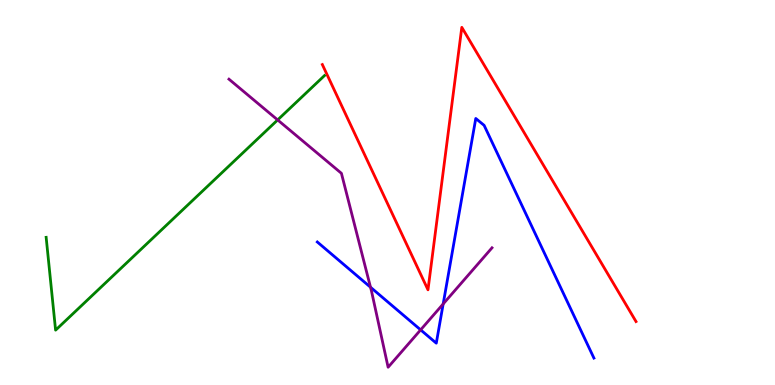[{'lines': ['blue', 'red'], 'intersections': []}, {'lines': ['green', 'red'], 'intersections': []}, {'lines': ['purple', 'red'], 'intersections': []}, {'lines': ['blue', 'green'], 'intersections': []}, {'lines': ['blue', 'purple'], 'intersections': [{'x': 4.78, 'y': 2.54}, {'x': 5.43, 'y': 1.43}, {'x': 5.72, 'y': 2.11}]}, {'lines': ['green', 'purple'], 'intersections': [{'x': 3.58, 'y': 6.88}]}]